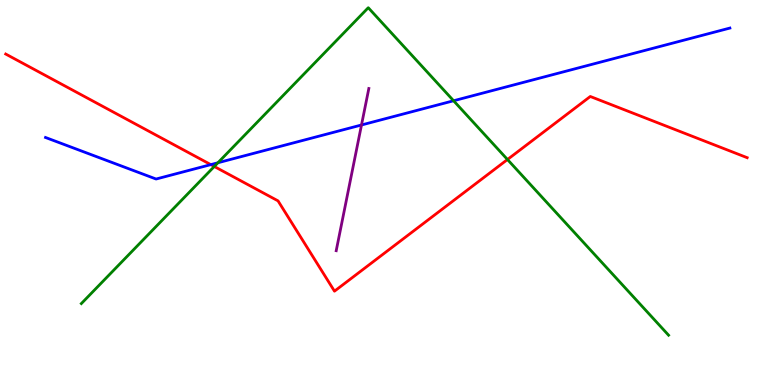[{'lines': ['blue', 'red'], 'intersections': [{'x': 2.72, 'y': 5.72}]}, {'lines': ['green', 'red'], 'intersections': [{'x': 2.76, 'y': 5.68}, {'x': 6.55, 'y': 5.86}]}, {'lines': ['purple', 'red'], 'intersections': []}, {'lines': ['blue', 'green'], 'intersections': [{'x': 2.81, 'y': 5.77}, {'x': 5.85, 'y': 7.38}]}, {'lines': ['blue', 'purple'], 'intersections': [{'x': 4.66, 'y': 6.75}]}, {'lines': ['green', 'purple'], 'intersections': []}]